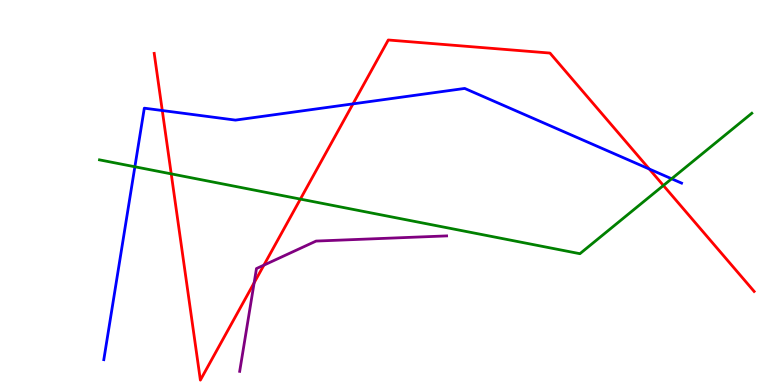[{'lines': ['blue', 'red'], 'intersections': [{'x': 2.09, 'y': 7.13}, {'x': 4.55, 'y': 7.3}, {'x': 8.38, 'y': 5.61}]}, {'lines': ['green', 'red'], 'intersections': [{'x': 2.21, 'y': 5.48}, {'x': 3.88, 'y': 4.83}, {'x': 8.56, 'y': 5.18}]}, {'lines': ['purple', 'red'], 'intersections': [{'x': 3.28, 'y': 2.66}, {'x': 3.41, 'y': 3.11}]}, {'lines': ['blue', 'green'], 'intersections': [{'x': 1.74, 'y': 5.67}, {'x': 8.67, 'y': 5.36}]}, {'lines': ['blue', 'purple'], 'intersections': []}, {'lines': ['green', 'purple'], 'intersections': []}]